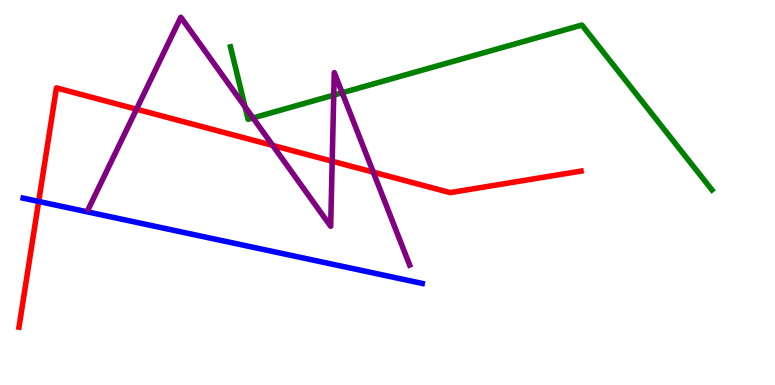[{'lines': ['blue', 'red'], 'intersections': [{'x': 0.499, 'y': 4.77}]}, {'lines': ['green', 'red'], 'intersections': []}, {'lines': ['purple', 'red'], 'intersections': [{'x': 1.76, 'y': 7.16}, {'x': 3.52, 'y': 6.22}, {'x': 4.29, 'y': 5.81}, {'x': 4.82, 'y': 5.53}]}, {'lines': ['blue', 'green'], 'intersections': []}, {'lines': ['blue', 'purple'], 'intersections': []}, {'lines': ['green', 'purple'], 'intersections': [{'x': 3.16, 'y': 7.23}, {'x': 3.26, 'y': 6.94}, {'x': 4.31, 'y': 7.53}, {'x': 4.42, 'y': 7.59}]}]